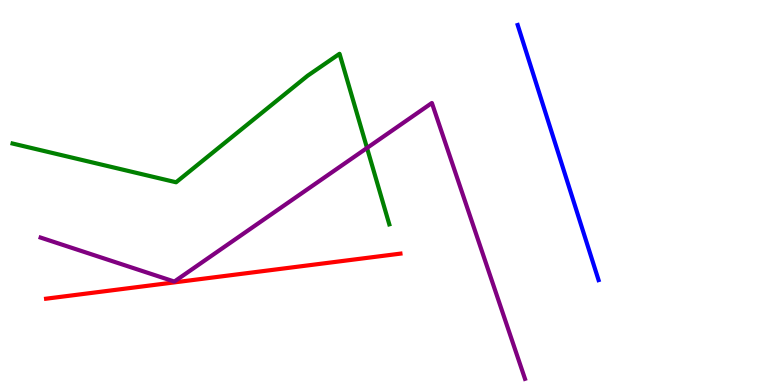[{'lines': ['blue', 'red'], 'intersections': []}, {'lines': ['green', 'red'], 'intersections': []}, {'lines': ['purple', 'red'], 'intersections': []}, {'lines': ['blue', 'green'], 'intersections': []}, {'lines': ['blue', 'purple'], 'intersections': []}, {'lines': ['green', 'purple'], 'intersections': [{'x': 4.74, 'y': 6.16}]}]